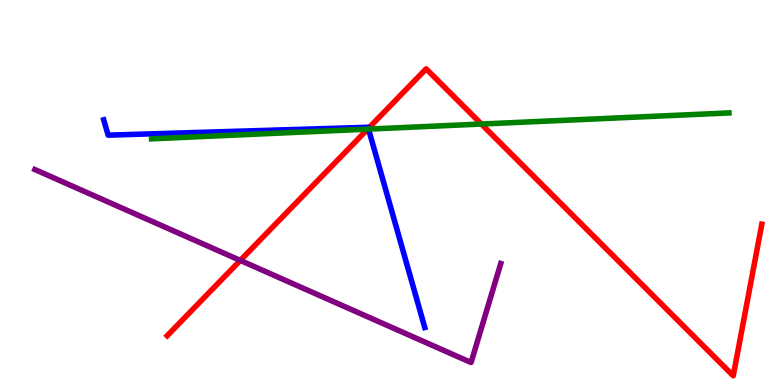[{'lines': ['blue', 'red'], 'intersections': [{'x': 4.75, 'y': 6.66}]}, {'lines': ['green', 'red'], 'intersections': [{'x': 4.74, 'y': 6.65}, {'x': 6.21, 'y': 6.78}]}, {'lines': ['purple', 'red'], 'intersections': [{'x': 3.1, 'y': 3.24}]}, {'lines': ['blue', 'green'], 'intersections': [{'x': 4.76, 'y': 6.65}]}, {'lines': ['blue', 'purple'], 'intersections': []}, {'lines': ['green', 'purple'], 'intersections': []}]